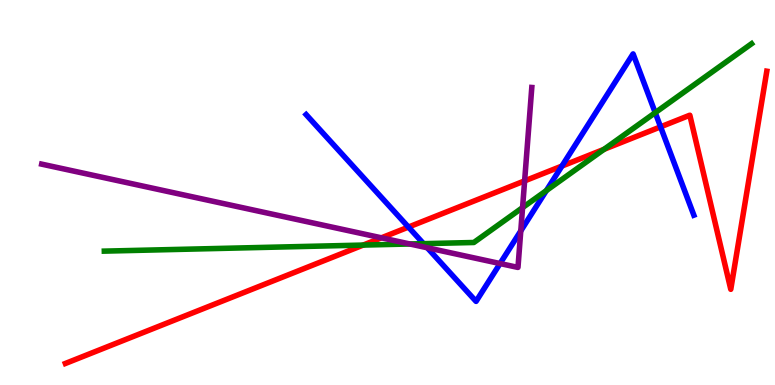[{'lines': ['blue', 'red'], 'intersections': [{'x': 5.27, 'y': 4.1}, {'x': 7.25, 'y': 5.69}, {'x': 8.52, 'y': 6.71}]}, {'lines': ['green', 'red'], 'intersections': [{'x': 4.69, 'y': 3.63}, {'x': 7.79, 'y': 6.12}]}, {'lines': ['purple', 'red'], 'intersections': [{'x': 4.92, 'y': 3.82}, {'x': 6.77, 'y': 5.3}]}, {'lines': ['blue', 'green'], 'intersections': [{'x': 5.47, 'y': 3.67}, {'x': 7.05, 'y': 5.05}, {'x': 8.45, 'y': 7.07}]}, {'lines': ['blue', 'purple'], 'intersections': [{'x': 5.51, 'y': 3.56}, {'x': 6.45, 'y': 3.15}, {'x': 6.72, 'y': 4.0}]}, {'lines': ['green', 'purple'], 'intersections': [{'x': 5.29, 'y': 3.66}, {'x': 6.74, 'y': 4.61}]}]